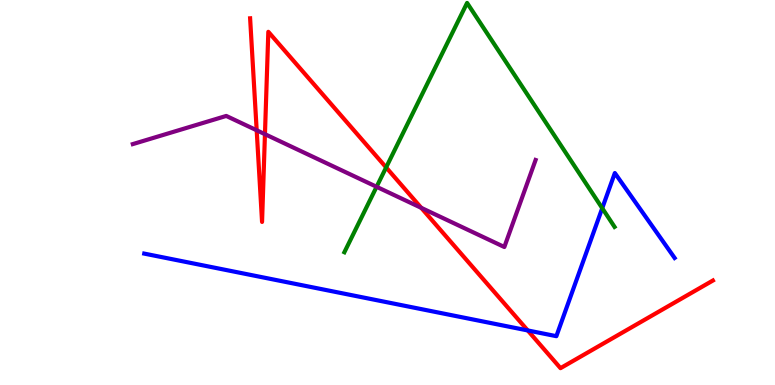[{'lines': ['blue', 'red'], 'intersections': [{'x': 6.81, 'y': 1.42}]}, {'lines': ['green', 'red'], 'intersections': [{'x': 4.98, 'y': 5.65}]}, {'lines': ['purple', 'red'], 'intersections': [{'x': 3.31, 'y': 6.62}, {'x': 3.42, 'y': 6.51}, {'x': 5.44, 'y': 4.6}]}, {'lines': ['blue', 'green'], 'intersections': [{'x': 7.77, 'y': 4.59}]}, {'lines': ['blue', 'purple'], 'intersections': []}, {'lines': ['green', 'purple'], 'intersections': [{'x': 4.86, 'y': 5.15}]}]